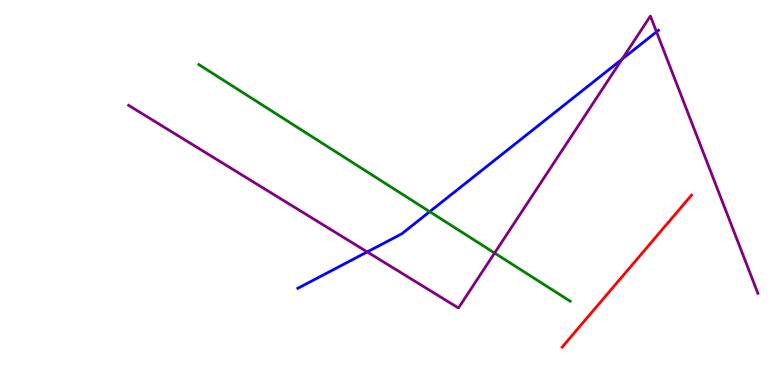[{'lines': ['blue', 'red'], 'intersections': []}, {'lines': ['green', 'red'], 'intersections': []}, {'lines': ['purple', 'red'], 'intersections': []}, {'lines': ['blue', 'green'], 'intersections': [{'x': 5.54, 'y': 4.5}]}, {'lines': ['blue', 'purple'], 'intersections': [{'x': 4.74, 'y': 3.46}, {'x': 8.03, 'y': 8.46}, {'x': 8.47, 'y': 9.17}]}, {'lines': ['green', 'purple'], 'intersections': [{'x': 6.38, 'y': 3.43}]}]